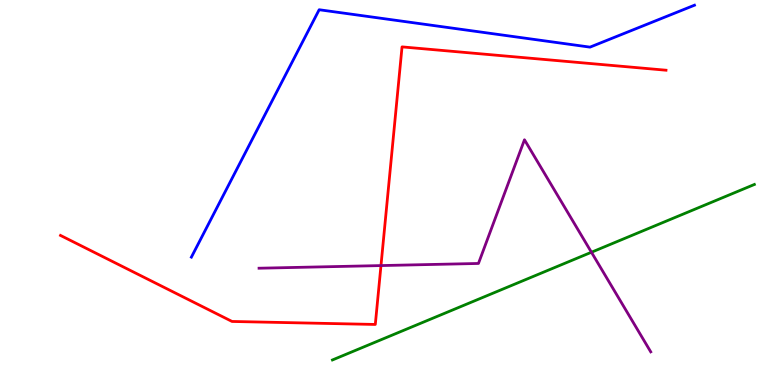[{'lines': ['blue', 'red'], 'intersections': []}, {'lines': ['green', 'red'], 'intersections': []}, {'lines': ['purple', 'red'], 'intersections': [{'x': 4.92, 'y': 3.1}]}, {'lines': ['blue', 'green'], 'intersections': []}, {'lines': ['blue', 'purple'], 'intersections': []}, {'lines': ['green', 'purple'], 'intersections': [{'x': 7.63, 'y': 3.45}]}]